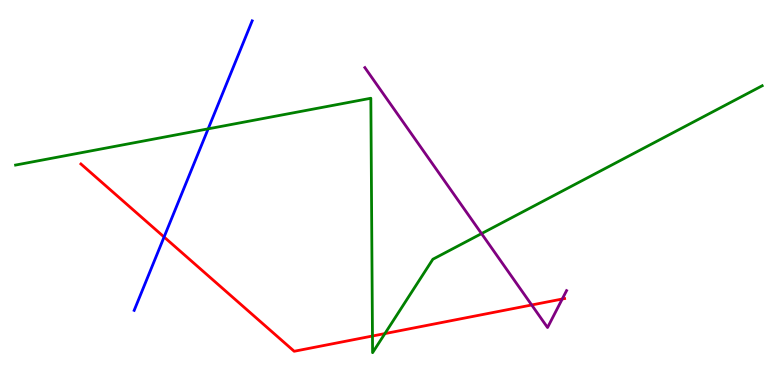[{'lines': ['blue', 'red'], 'intersections': [{'x': 2.12, 'y': 3.84}]}, {'lines': ['green', 'red'], 'intersections': [{'x': 4.81, 'y': 1.27}, {'x': 4.97, 'y': 1.34}]}, {'lines': ['purple', 'red'], 'intersections': [{'x': 6.86, 'y': 2.08}, {'x': 7.25, 'y': 2.23}]}, {'lines': ['blue', 'green'], 'intersections': [{'x': 2.69, 'y': 6.65}]}, {'lines': ['blue', 'purple'], 'intersections': []}, {'lines': ['green', 'purple'], 'intersections': [{'x': 6.21, 'y': 3.93}]}]